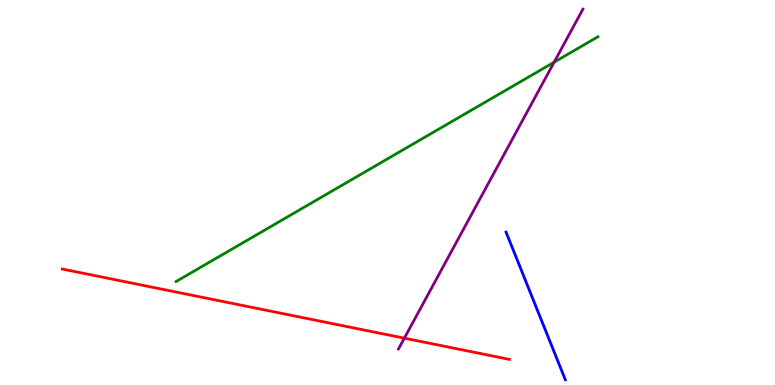[{'lines': ['blue', 'red'], 'intersections': []}, {'lines': ['green', 'red'], 'intersections': []}, {'lines': ['purple', 'red'], 'intersections': [{'x': 5.22, 'y': 1.22}]}, {'lines': ['blue', 'green'], 'intersections': []}, {'lines': ['blue', 'purple'], 'intersections': []}, {'lines': ['green', 'purple'], 'intersections': [{'x': 7.15, 'y': 8.39}]}]